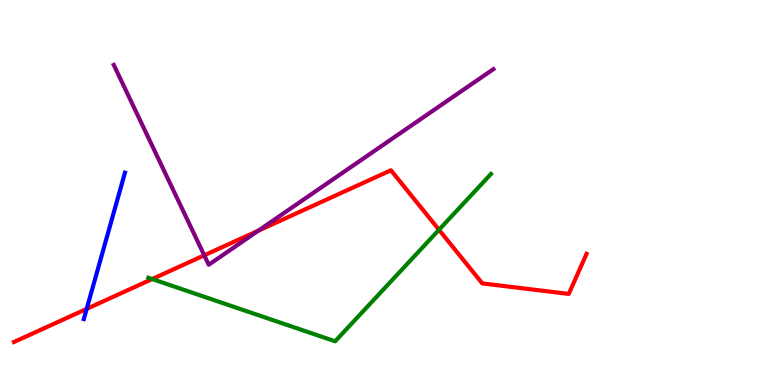[{'lines': ['blue', 'red'], 'intersections': [{'x': 1.12, 'y': 1.98}]}, {'lines': ['green', 'red'], 'intersections': [{'x': 1.96, 'y': 2.75}, {'x': 5.66, 'y': 4.03}]}, {'lines': ['purple', 'red'], 'intersections': [{'x': 2.64, 'y': 3.37}, {'x': 3.33, 'y': 4.01}]}, {'lines': ['blue', 'green'], 'intersections': []}, {'lines': ['blue', 'purple'], 'intersections': []}, {'lines': ['green', 'purple'], 'intersections': []}]